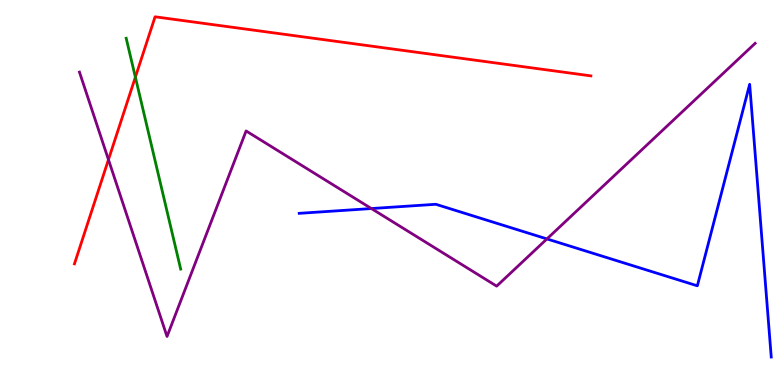[{'lines': ['blue', 'red'], 'intersections': []}, {'lines': ['green', 'red'], 'intersections': [{'x': 1.75, 'y': 8.0}]}, {'lines': ['purple', 'red'], 'intersections': [{'x': 1.4, 'y': 5.85}]}, {'lines': ['blue', 'green'], 'intersections': []}, {'lines': ['blue', 'purple'], 'intersections': [{'x': 4.79, 'y': 4.58}, {'x': 7.06, 'y': 3.79}]}, {'lines': ['green', 'purple'], 'intersections': []}]